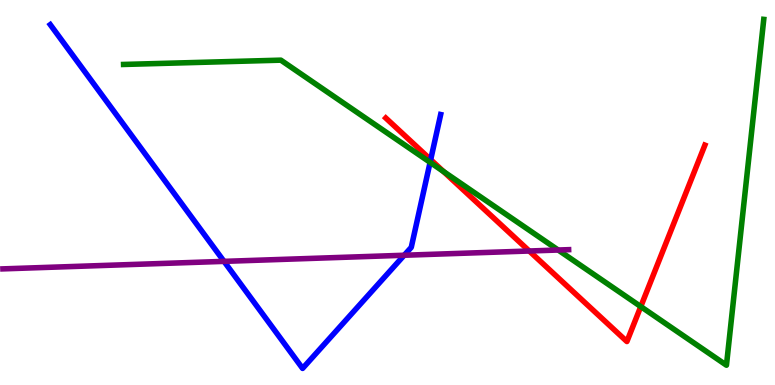[{'lines': ['blue', 'red'], 'intersections': [{'x': 5.56, 'y': 5.85}]}, {'lines': ['green', 'red'], 'intersections': [{'x': 5.72, 'y': 5.55}, {'x': 8.27, 'y': 2.04}]}, {'lines': ['purple', 'red'], 'intersections': [{'x': 6.83, 'y': 3.48}]}, {'lines': ['blue', 'green'], 'intersections': [{'x': 5.55, 'y': 5.78}]}, {'lines': ['blue', 'purple'], 'intersections': [{'x': 2.89, 'y': 3.21}, {'x': 5.22, 'y': 3.37}]}, {'lines': ['green', 'purple'], 'intersections': [{'x': 7.2, 'y': 3.51}]}]